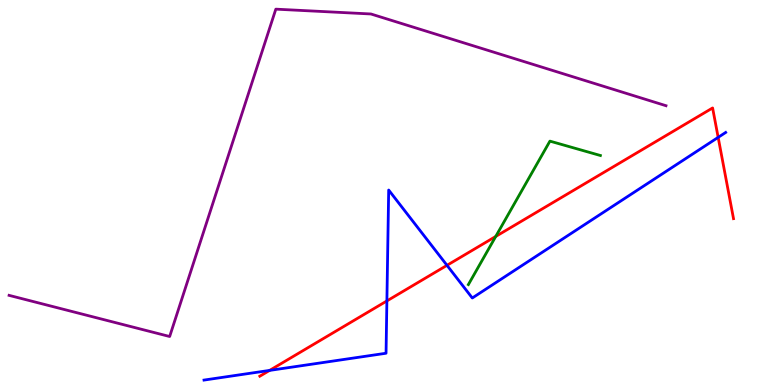[{'lines': ['blue', 'red'], 'intersections': [{'x': 3.48, 'y': 0.379}, {'x': 4.99, 'y': 2.18}, {'x': 5.77, 'y': 3.11}, {'x': 9.27, 'y': 6.43}]}, {'lines': ['green', 'red'], 'intersections': [{'x': 6.4, 'y': 3.86}]}, {'lines': ['purple', 'red'], 'intersections': []}, {'lines': ['blue', 'green'], 'intersections': []}, {'lines': ['blue', 'purple'], 'intersections': []}, {'lines': ['green', 'purple'], 'intersections': []}]